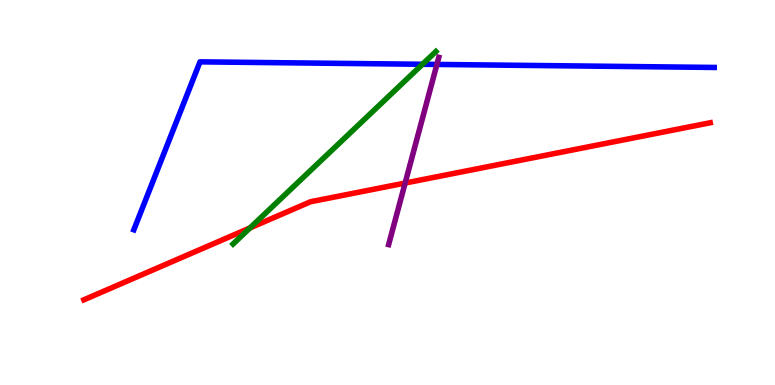[{'lines': ['blue', 'red'], 'intersections': []}, {'lines': ['green', 'red'], 'intersections': [{'x': 3.23, 'y': 4.08}]}, {'lines': ['purple', 'red'], 'intersections': [{'x': 5.23, 'y': 5.25}]}, {'lines': ['blue', 'green'], 'intersections': [{'x': 5.45, 'y': 8.33}]}, {'lines': ['blue', 'purple'], 'intersections': [{'x': 5.64, 'y': 8.33}]}, {'lines': ['green', 'purple'], 'intersections': []}]